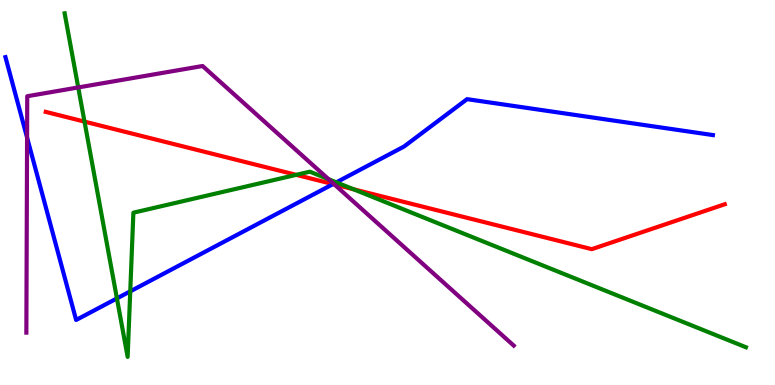[{'lines': ['blue', 'red'], 'intersections': [{'x': 4.3, 'y': 5.22}]}, {'lines': ['green', 'red'], 'intersections': [{'x': 1.09, 'y': 6.84}, {'x': 3.82, 'y': 5.46}, {'x': 4.56, 'y': 5.08}]}, {'lines': ['purple', 'red'], 'intersections': [{'x': 4.31, 'y': 5.21}]}, {'lines': ['blue', 'green'], 'intersections': [{'x': 1.51, 'y': 2.25}, {'x': 1.68, 'y': 2.43}, {'x': 4.34, 'y': 5.26}]}, {'lines': ['blue', 'purple'], 'intersections': [{'x': 0.349, 'y': 6.43}, {'x': 4.31, 'y': 5.23}]}, {'lines': ['green', 'purple'], 'intersections': [{'x': 1.01, 'y': 7.73}, {'x': 4.24, 'y': 5.34}]}]